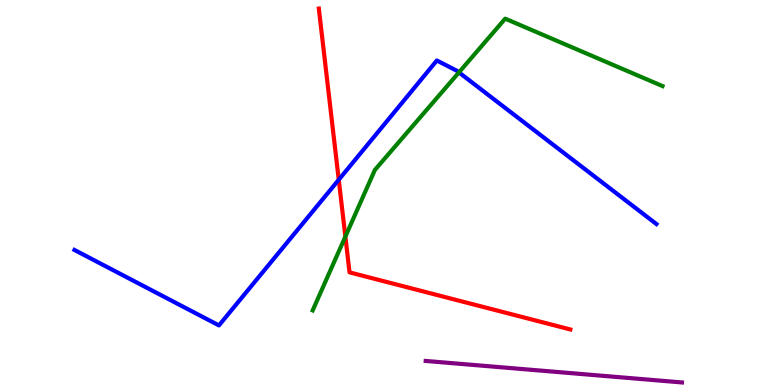[{'lines': ['blue', 'red'], 'intersections': [{'x': 4.37, 'y': 5.33}]}, {'lines': ['green', 'red'], 'intersections': [{'x': 4.46, 'y': 3.85}]}, {'lines': ['purple', 'red'], 'intersections': []}, {'lines': ['blue', 'green'], 'intersections': [{'x': 5.92, 'y': 8.12}]}, {'lines': ['blue', 'purple'], 'intersections': []}, {'lines': ['green', 'purple'], 'intersections': []}]